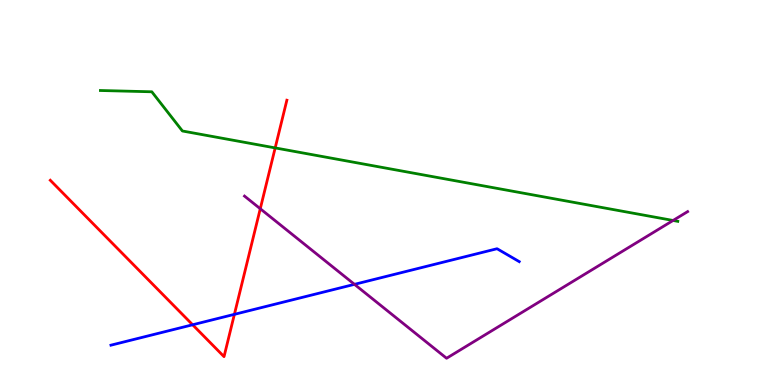[{'lines': ['blue', 'red'], 'intersections': [{'x': 2.49, 'y': 1.56}, {'x': 3.02, 'y': 1.84}]}, {'lines': ['green', 'red'], 'intersections': [{'x': 3.55, 'y': 6.16}]}, {'lines': ['purple', 'red'], 'intersections': [{'x': 3.36, 'y': 4.58}]}, {'lines': ['blue', 'green'], 'intersections': []}, {'lines': ['blue', 'purple'], 'intersections': [{'x': 4.57, 'y': 2.61}]}, {'lines': ['green', 'purple'], 'intersections': [{'x': 8.68, 'y': 4.27}]}]